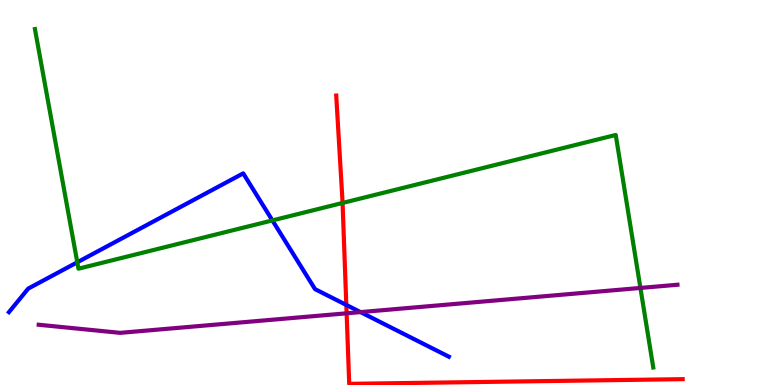[{'lines': ['blue', 'red'], 'intersections': [{'x': 4.47, 'y': 2.08}]}, {'lines': ['green', 'red'], 'intersections': [{'x': 4.42, 'y': 4.73}]}, {'lines': ['purple', 'red'], 'intersections': [{'x': 4.47, 'y': 1.86}]}, {'lines': ['blue', 'green'], 'intersections': [{'x': 0.997, 'y': 3.19}, {'x': 3.51, 'y': 4.27}]}, {'lines': ['blue', 'purple'], 'intersections': [{'x': 4.65, 'y': 1.89}]}, {'lines': ['green', 'purple'], 'intersections': [{'x': 8.26, 'y': 2.52}]}]